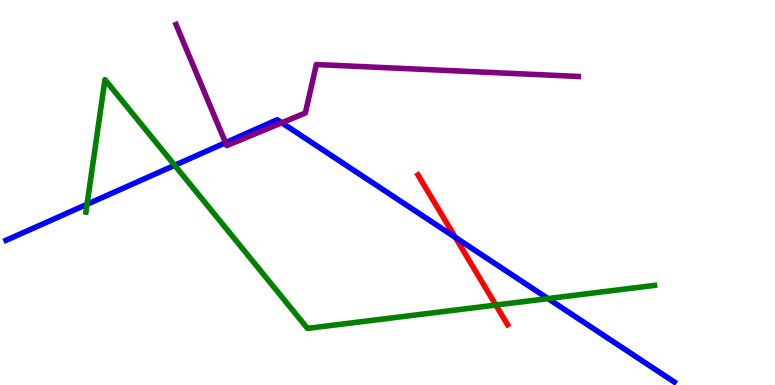[{'lines': ['blue', 'red'], 'intersections': [{'x': 5.88, 'y': 3.83}]}, {'lines': ['green', 'red'], 'intersections': [{'x': 6.4, 'y': 2.08}]}, {'lines': ['purple', 'red'], 'intersections': []}, {'lines': ['blue', 'green'], 'intersections': [{'x': 1.12, 'y': 4.69}, {'x': 2.25, 'y': 5.71}, {'x': 7.07, 'y': 2.24}]}, {'lines': ['blue', 'purple'], 'intersections': [{'x': 2.91, 'y': 6.29}, {'x': 3.64, 'y': 6.81}]}, {'lines': ['green', 'purple'], 'intersections': []}]